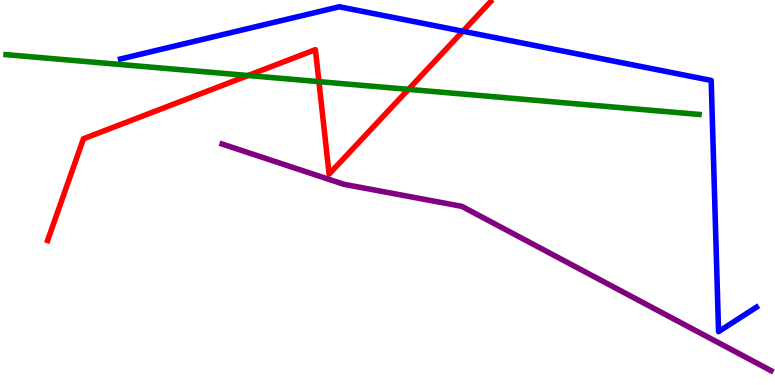[{'lines': ['blue', 'red'], 'intersections': [{'x': 5.97, 'y': 9.19}]}, {'lines': ['green', 'red'], 'intersections': [{'x': 3.2, 'y': 8.04}, {'x': 4.12, 'y': 7.88}, {'x': 5.27, 'y': 7.68}]}, {'lines': ['purple', 'red'], 'intersections': []}, {'lines': ['blue', 'green'], 'intersections': []}, {'lines': ['blue', 'purple'], 'intersections': []}, {'lines': ['green', 'purple'], 'intersections': []}]